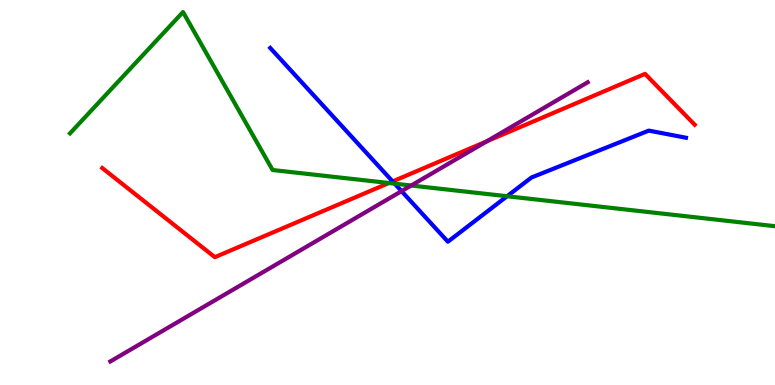[{'lines': ['blue', 'red'], 'intersections': [{'x': 5.07, 'y': 5.29}]}, {'lines': ['green', 'red'], 'intersections': [{'x': 5.02, 'y': 5.25}]}, {'lines': ['purple', 'red'], 'intersections': [{'x': 6.28, 'y': 6.33}]}, {'lines': ['blue', 'green'], 'intersections': [{'x': 5.09, 'y': 5.23}, {'x': 6.54, 'y': 4.9}]}, {'lines': ['blue', 'purple'], 'intersections': [{'x': 5.18, 'y': 5.04}]}, {'lines': ['green', 'purple'], 'intersections': [{'x': 5.31, 'y': 5.18}]}]